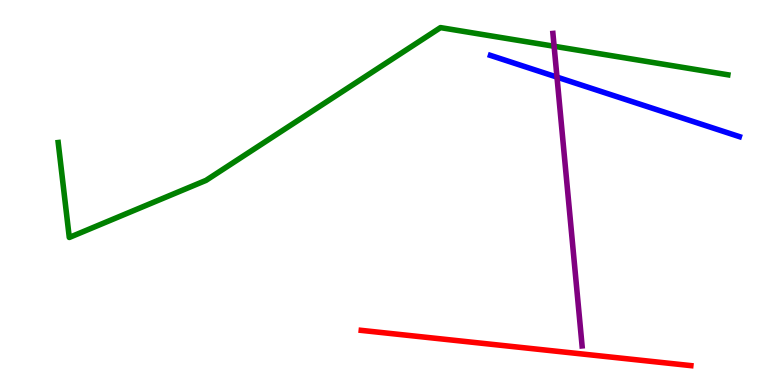[{'lines': ['blue', 'red'], 'intersections': []}, {'lines': ['green', 'red'], 'intersections': []}, {'lines': ['purple', 'red'], 'intersections': []}, {'lines': ['blue', 'green'], 'intersections': []}, {'lines': ['blue', 'purple'], 'intersections': [{'x': 7.19, 'y': 8.0}]}, {'lines': ['green', 'purple'], 'intersections': [{'x': 7.15, 'y': 8.8}]}]